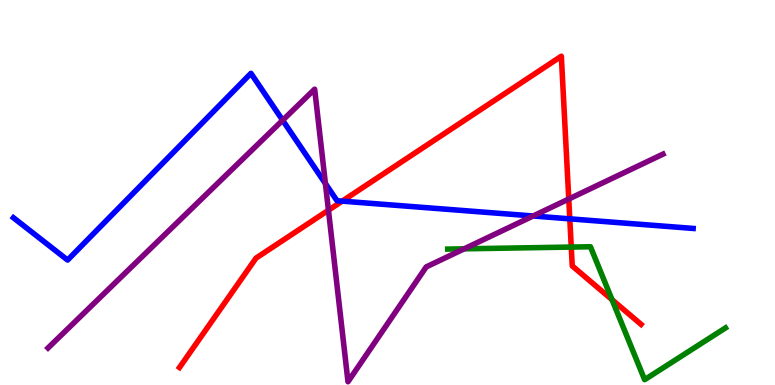[{'lines': ['blue', 'red'], 'intersections': [{'x': 4.42, 'y': 4.78}, {'x': 7.35, 'y': 4.32}]}, {'lines': ['green', 'red'], 'intersections': [{'x': 7.37, 'y': 3.58}, {'x': 7.9, 'y': 2.22}]}, {'lines': ['purple', 'red'], 'intersections': [{'x': 4.24, 'y': 4.54}, {'x': 7.34, 'y': 4.83}]}, {'lines': ['blue', 'green'], 'intersections': []}, {'lines': ['blue', 'purple'], 'intersections': [{'x': 3.65, 'y': 6.88}, {'x': 4.2, 'y': 5.23}, {'x': 6.88, 'y': 4.39}]}, {'lines': ['green', 'purple'], 'intersections': [{'x': 5.99, 'y': 3.54}]}]